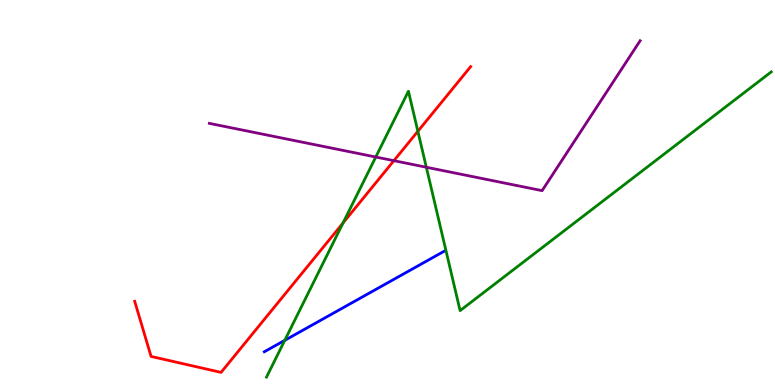[{'lines': ['blue', 'red'], 'intersections': []}, {'lines': ['green', 'red'], 'intersections': [{'x': 4.43, 'y': 4.21}, {'x': 5.39, 'y': 6.59}]}, {'lines': ['purple', 'red'], 'intersections': [{'x': 5.08, 'y': 5.83}]}, {'lines': ['blue', 'green'], 'intersections': [{'x': 3.67, 'y': 1.16}]}, {'lines': ['blue', 'purple'], 'intersections': []}, {'lines': ['green', 'purple'], 'intersections': [{'x': 4.85, 'y': 5.92}, {'x': 5.5, 'y': 5.66}]}]